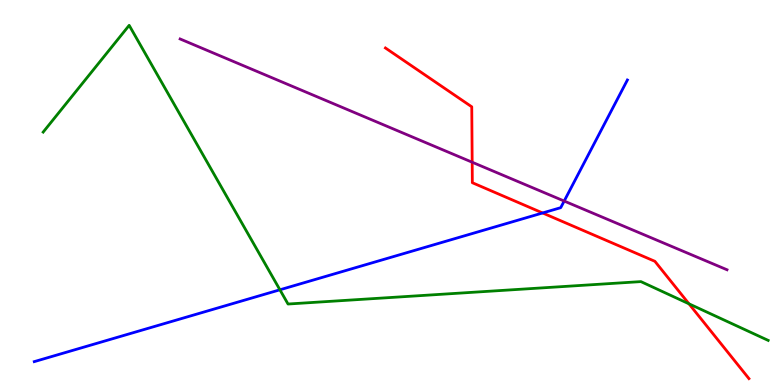[{'lines': ['blue', 'red'], 'intersections': [{'x': 7.0, 'y': 4.47}]}, {'lines': ['green', 'red'], 'intersections': [{'x': 8.89, 'y': 2.11}]}, {'lines': ['purple', 'red'], 'intersections': [{'x': 6.09, 'y': 5.79}]}, {'lines': ['blue', 'green'], 'intersections': [{'x': 3.61, 'y': 2.47}]}, {'lines': ['blue', 'purple'], 'intersections': [{'x': 7.28, 'y': 4.78}]}, {'lines': ['green', 'purple'], 'intersections': []}]